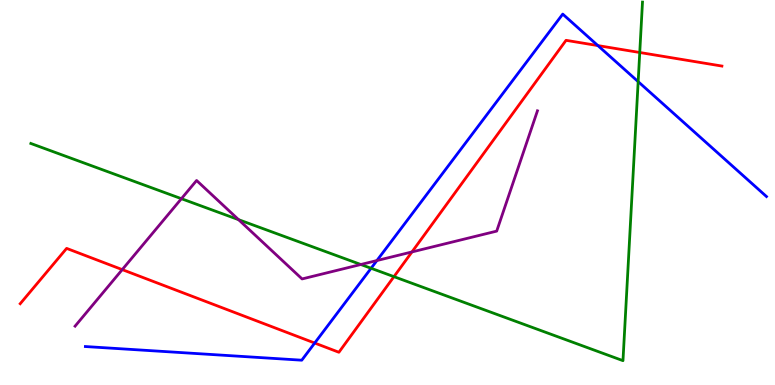[{'lines': ['blue', 'red'], 'intersections': [{'x': 4.06, 'y': 1.09}, {'x': 7.71, 'y': 8.82}]}, {'lines': ['green', 'red'], 'intersections': [{'x': 5.08, 'y': 2.81}, {'x': 8.25, 'y': 8.64}]}, {'lines': ['purple', 'red'], 'intersections': [{'x': 1.58, 'y': 3.0}, {'x': 5.32, 'y': 3.46}]}, {'lines': ['blue', 'green'], 'intersections': [{'x': 4.79, 'y': 3.03}, {'x': 8.23, 'y': 7.88}]}, {'lines': ['blue', 'purple'], 'intersections': [{'x': 4.86, 'y': 3.23}]}, {'lines': ['green', 'purple'], 'intersections': [{'x': 2.34, 'y': 4.84}, {'x': 3.08, 'y': 4.29}, {'x': 4.66, 'y': 3.13}]}]